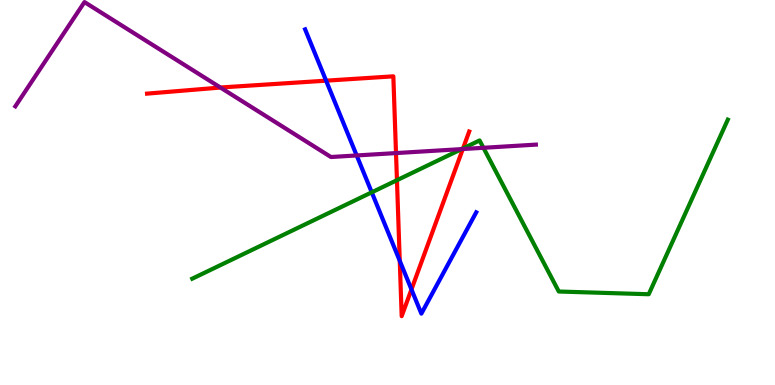[{'lines': ['blue', 'red'], 'intersections': [{'x': 4.21, 'y': 7.9}, {'x': 5.16, 'y': 3.23}, {'x': 5.31, 'y': 2.48}]}, {'lines': ['green', 'red'], 'intersections': [{'x': 5.12, 'y': 5.32}, {'x': 5.97, 'y': 6.15}]}, {'lines': ['purple', 'red'], 'intersections': [{'x': 2.84, 'y': 7.73}, {'x': 5.11, 'y': 6.02}, {'x': 5.97, 'y': 6.13}]}, {'lines': ['blue', 'green'], 'intersections': [{'x': 4.8, 'y': 5.0}]}, {'lines': ['blue', 'purple'], 'intersections': [{'x': 4.6, 'y': 5.96}]}, {'lines': ['green', 'purple'], 'intersections': [{'x': 5.96, 'y': 6.13}, {'x': 6.24, 'y': 6.16}]}]